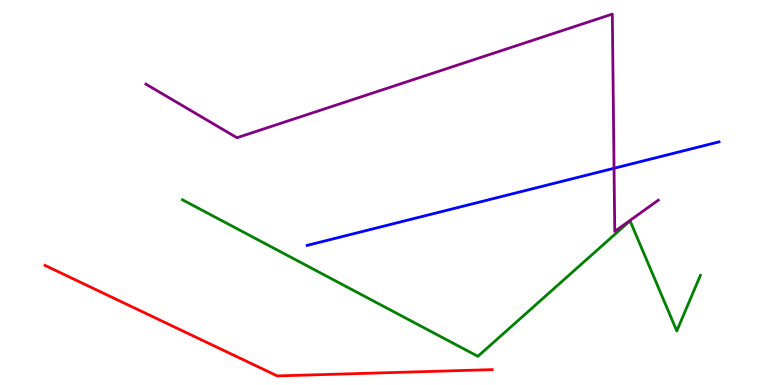[{'lines': ['blue', 'red'], 'intersections': []}, {'lines': ['green', 'red'], 'intersections': []}, {'lines': ['purple', 'red'], 'intersections': []}, {'lines': ['blue', 'green'], 'intersections': []}, {'lines': ['blue', 'purple'], 'intersections': [{'x': 7.92, 'y': 5.63}]}, {'lines': ['green', 'purple'], 'intersections': []}]